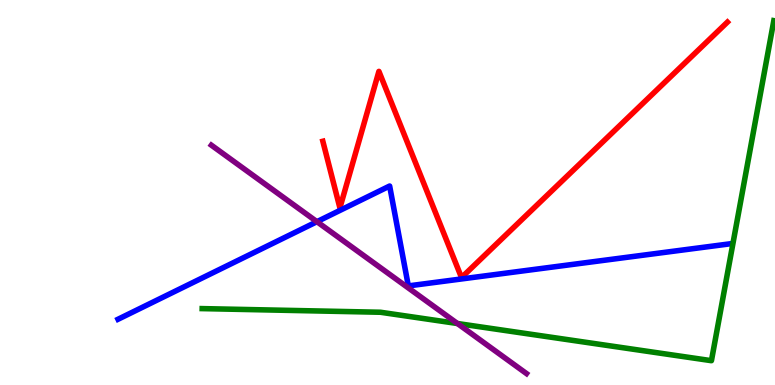[{'lines': ['blue', 'red'], 'intersections': []}, {'lines': ['green', 'red'], 'intersections': []}, {'lines': ['purple', 'red'], 'intersections': []}, {'lines': ['blue', 'green'], 'intersections': []}, {'lines': ['blue', 'purple'], 'intersections': [{'x': 4.09, 'y': 4.24}]}, {'lines': ['green', 'purple'], 'intersections': [{'x': 5.9, 'y': 1.6}]}]